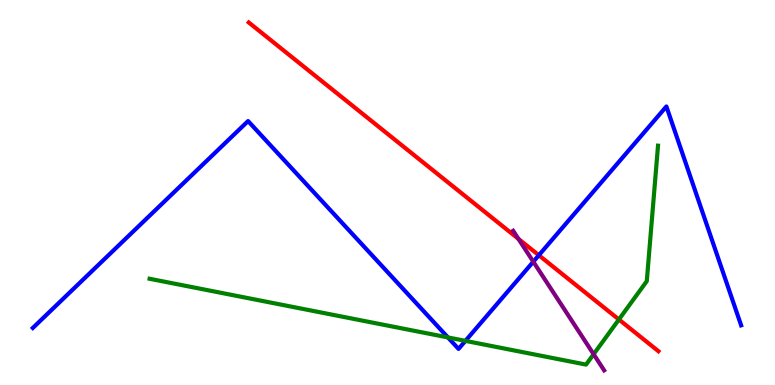[{'lines': ['blue', 'red'], 'intersections': [{'x': 6.95, 'y': 3.37}]}, {'lines': ['green', 'red'], 'intersections': [{'x': 7.99, 'y': 1.7}]}, {'lines': ['purple', 'red'], 'intersections': [{'x': 6.69, 'y': 3.8}]}, {'lines': ['blue', 'green'], 'intersections': [{'x': 5.78, 'y': 1.24}, {'x': 6.01, 'y': 1.15}]}, {'lines': ['blue', 'purple'], 'intersections': [{'x': 6.88, 'y': 3.2}]}, {'lines': ['green', 'purple'], 'intersections': [{'x': 7.66, 'y': 0.8}]}]